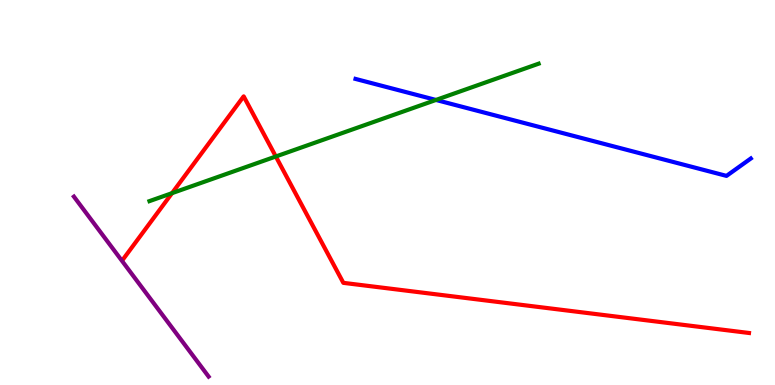[{'lines': ['blue', 'red'], 'intersections': []}, {'lines': ['green', 'red'], 'intersections': [{'x': 2.22, 'y': 4.98}, {'x': 3.56, 'y': 5.94}]}, {'lines': ['purple', 'red'], 'intersections': []}, {'lines': ['blue', 'green'], 'intersections': [{'x': 5.63, 'y': 7.4}]}, {'lines': ['blue', 'purple'], 'intersections': []}, {'lines': ['green', 'purple'], 'intersections': []}]